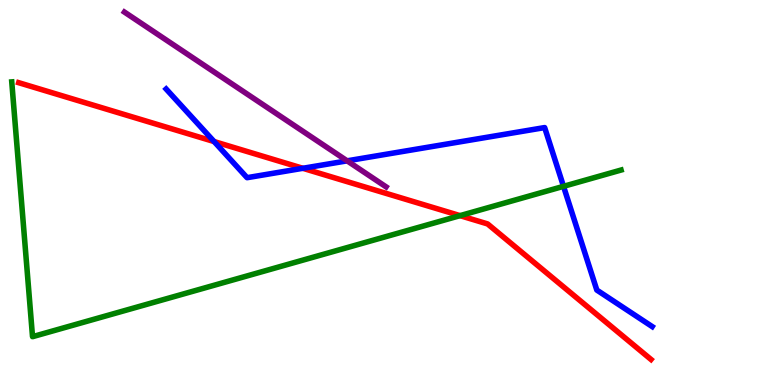[{'lines': ['blue', 'red'], 'intersections': [{'x': 2.76, 'y': 6.32}, {'x': 3.91, 'y': 5.63}]}, {'lines': ['green', 'red'], 'intersections': [{'x': 5.94, 'y': 4.4}]}, {'lines': ['purple', 'red'], 'intersections': []}, {'lines': ['blue', 'green'], 'intersections': [{'x': 7.27, 'y': 5.16}]}, {'lines': ['blue', 'purple'], 'intersections': [{'x': 4.48, 'y': 5.82}]}, {'lines': ['green', 'purple'], 'intersections': []}]